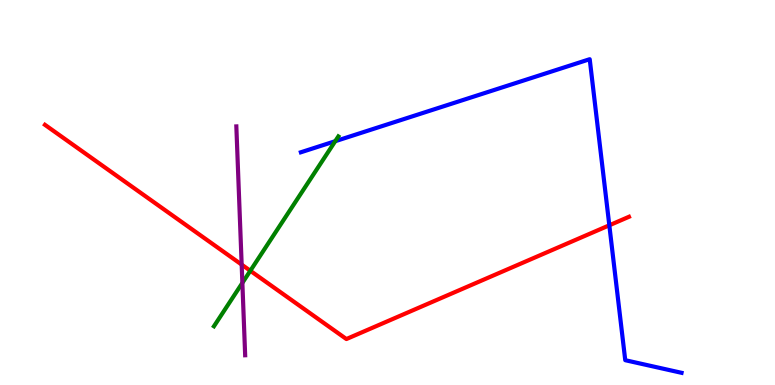[{'lines': ['blue', 'red'], 'intersections': [{'x': 7.86, 'y': 4.15}]}, {'lines': ['green', 'red'], 'intersections': [{'x': 3.23, 'y': 2.97}]}, {'lines': ['purple', 'red'], 'intersections': [{'x': 3.12, 'y': 3.13}]}, {'lines': ['blue', 'green'], 'intersections': [{'x': 4.33, 'y': 6.33}]}, {'lines': ['blue', 'purple'], 'intersections': []}, {'lines': ['green', 'purple'], 'intersections': [{'x': 3.13, 'y': 2.65}]}]